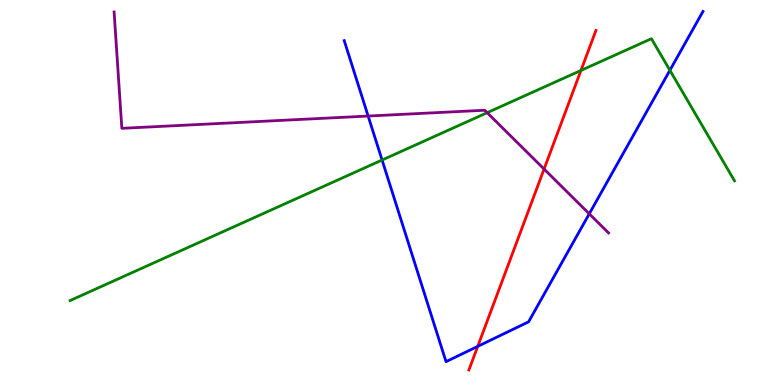[{'lines': ['blue', 'red'], 'intersections': [{'x': 6.16, 'y': 1.0}]}, {'lines': ['green', 'red'], 'intersections': [{'x': 7.5, 'y': 8.17}]}, {'lines': ['purple', 'red'], 'intersections': [{'x': 7.02, 'y': 5.61}]}, {'lines': ['blue', 'green'], 'intersections': [{'x': 4.93, 'y': 5.84}, {'x': 8.64, 'y': 8.17}]}, {'lines': ['blue', 'purple'], 'intersections': [{'x': 4.75, 'y': 6.99}, {'x': 7.6, 'y': 4.45}]}, {'lines': ['green', 'purple'], 'intersections': [{'x': 6.29, 'y': 7.07}]}]